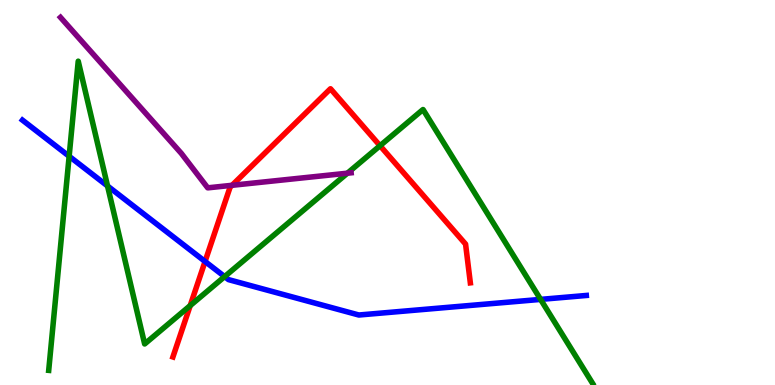[{'lines': ['blue', 'red'], 'intersections': [{'x': 2.65, 'y': 3.21}]}, {'lines': ['green', 'red'], 'intersections': [{'x': 2.45, 'y': 2.06}, {'x': 4.9, 'y': 6.21}]}, {'lines': ['purple', 'red'], 'intersections': [{'x': 2.99, 'y': 5.19}]}, {'lines': ['blue', 'green'], 'intersections': [{'x': 0.892, 'y': 5.94}, {'x': 1.39, 'y': 5.17}, {'x': 2.9, 'y': 2.82}, {'x': 6.98, 'y': 2.22}]}, {'lines': ['blue', 'purple'], 'intersections': []}, {'lines': ['green', 'purple'], 'intersections': [{'x': 4.48, 'y': 5.5}]}]